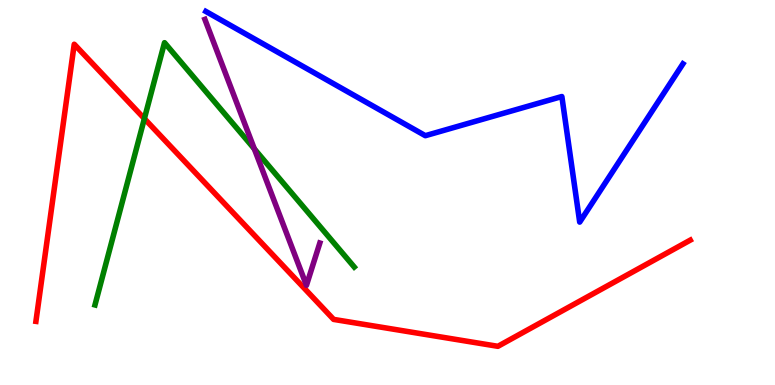[{'lines': ['blue', 'red'], 'intersections': []}, {'lines': ['green', 'red'], 'intersections': [{'x': 1.86, 'y': 6.92}]}, {'lines': ['purple', 'red'], 'intersections': []}, {'lines': ['blue', 'green'], 'intersections': []}, {'lines': ['blue', 'purple'], 'intersections': []}, {'lines': ['green', 'purple'], 'intersections': [{'x': 3.28, 'y': 6.13}]}]